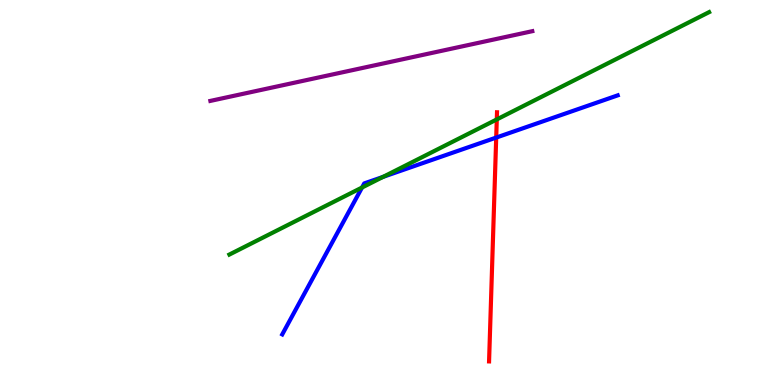[{'lines': ['blue', 'red'], 'intersections': [{'x': 6.4, 'y': 6.43}]}, {'lines': ['green', 'red'], 'intersections': [{'x': 6.41, 'y': 6.9}]}, {'lines': ['purple', 'red'], 'intersections': []}, {'lines': ['blue', 'green'], 'intersections': [{'x': 4.67, 'y': 5.13}, {'x': 4.94, 'y': 5.41}]}, {'lines': ['blue', 'purple'], 'intersections': []}, {'lines': ['green', 'purple'], 'intersections': []}]